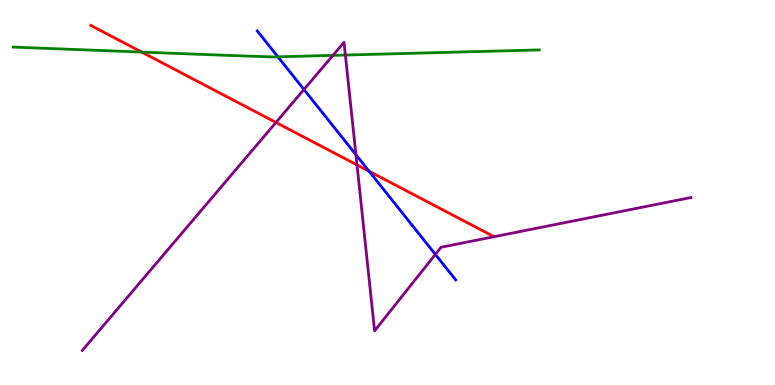[{'lines': ['blue', 'red'], 'intersections': [{'x': 4.76, 'y': 5.55}]}, {'lines': ['green', 'red'], 'intersections': [{'x': 1.83, 'y': 8.65}]}, {'lines': ['purple', 'red'], 'intersections': [{'x': 3.56, 'y': 6.82}, {'x': 4.61, 'y': 5.72}]}, {'lines': ['blue', 'green'], 'intersections': [{'x': 3.59, 'y': 8.52}]}, {'lines': ['blue', 'purple'], 'intersections': [{'x': 3.92, 'y': 7.68}, {'x': 4.59, 'y': 5.98}, {'x': 5.62, 'y': 3.39}]}, {'lines': ['green', 'purple'], 'intersections': [{'x': 4.3, 'y': 8.56}, {'x': 4.46, 'y': 8.57}]}]